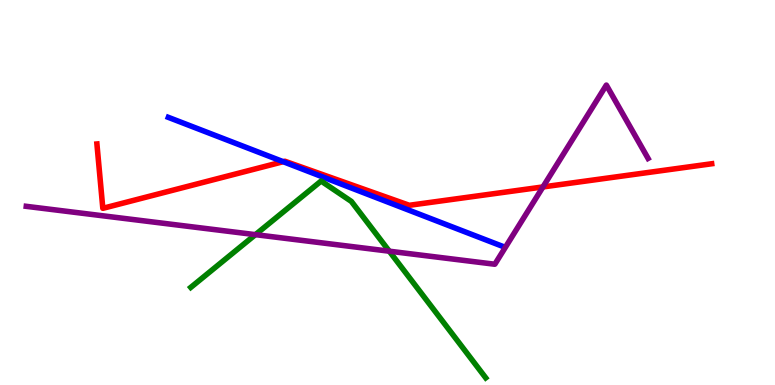[{'lines': ['blue', 'red'], 'intersections': [{'x': 3.65, 'y': 5.8}]}, {'lines': ['green', 'red'], 'intersections': []}, {'lines': ['purple', 'red'], 'intersections': [{'x': 7.01, 'y': 5.14}]}, {'lines': ['blue', 'green'], 'intersections': []}, {'lines': ['blue', 'purple'], 'intersections': []}, {'lines': ['green', 'purple'], 'intersections': [{'x': 3.3, 'y': 3.91}, {'x': 5.02, 'y': 3.48}]}]